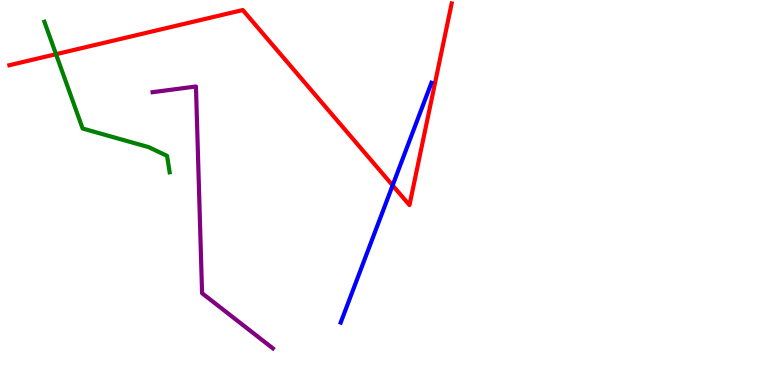[{'lines': ['blue', 'red'], 'intersections': [{'x': 5.07, 'y': 5.18}]}, {'lines': ['green', 'red'], 'intersections': [{'x': 0.723, 'y': 8.59}]}, {'lines': ['purple', 'red'], 'intersections': []}, {'lines': ['blue', 'green'], 'intersections': []}, {'lines': ['blue', 'purple'], 'intersections': []}, {'lines': ['green', 'purple'], 'intersections': []}]